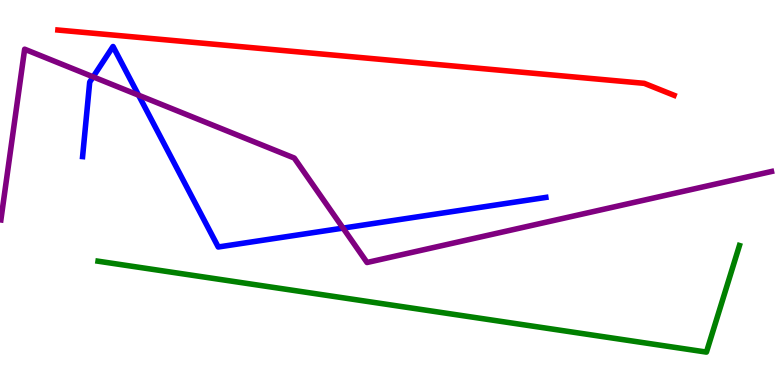[{'lines': ['blue', 'red'], 'intersections': []}, {'lines': ['green', 'red'], 'intersections': []}, {'lines': ['purple', 'red'], 'intersections': []}, {'lines': ['blue', 'green'], 'intersections': []}, {'lines': ['blue', 'purple'], 'intersections': [{'x': 1.2, 'y': 8.0}, {'x': 1.79, 'y': 7.53}, {'x': 4.43, 'y': 4.08}]}, {'lines': ['green', 'purple'], 'intersections': []}]